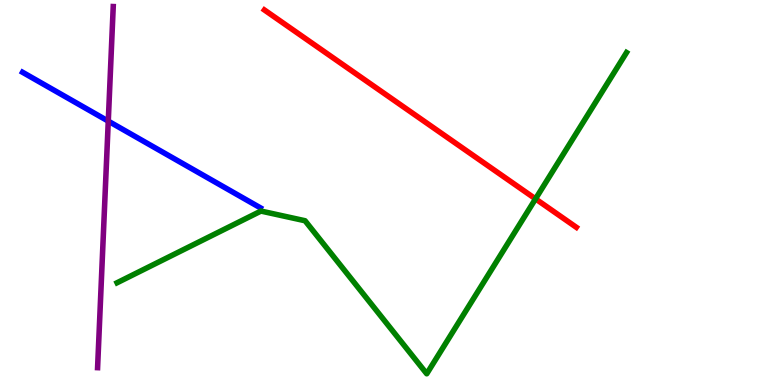[{'lines': ['blue', 'red'], 'intersections': []}, {'lines': ['green', 'red'], 'intersections': [{'x': 6.91, 'y': 4.83}]}, {'lines': ['purple', 'red'], 'intersections': []}, {'lines': ['blue', 'green'], 'intersections': []}, {'lines': ['blue', 'purple'], 'intersections': [{'x': 1.4, 'y': 6.85}]}, {'lines': ['green', 'purple'], 'intersections': []}]